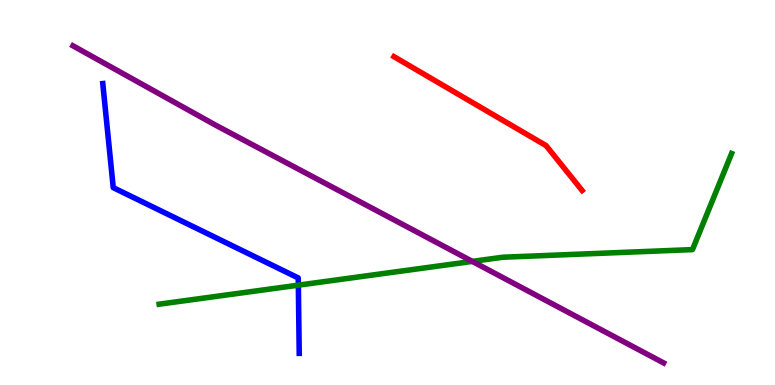[{'lines': ['blue', 'red'], 'intersections': []}, {'lines': ['green', 'red'], 'intersections': []}, {'lines': ['purple', 'red'], 'intersections': []}, {'lines': ['blue', 'green'], 'intersections': [{'x': 3.85, 'y': 2.59}]}, {'lines': ['blue', 'purple'], 'intersections': []}, {'lines': ['green', 'purple'], 'intersections': [{'x': 6.09, 'y': 3.21}]}]